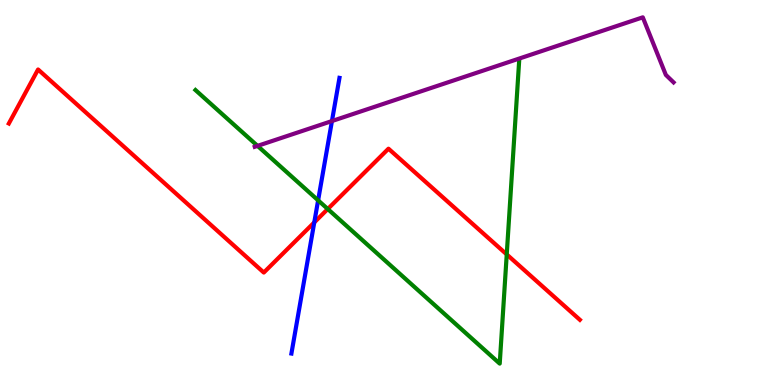[{'lines': ['blue', 'red'], 'intersections': [{'x': 4.06, 'y': 4.22}]}, {'lines': ['green', 'red'], 'intersections': [{'x': 4.23, 'y': 4.57}, {'x': 6.54, 'y': 3.39}]}, {'lines': ['purple', 'red'], 'intersections': []}, {'lines': ['blue', 'green'], 'intersections': [{'x': 4.1, 'y': 4.8}]}, {'lines': ['blue', 'purple'], 'intersections': [{'x': 4.28, 'y': 6.86}]}, {'lines': ['green', 'purple'], 'intersections': [{'x': 3.32, 'y': 6.21}]}]